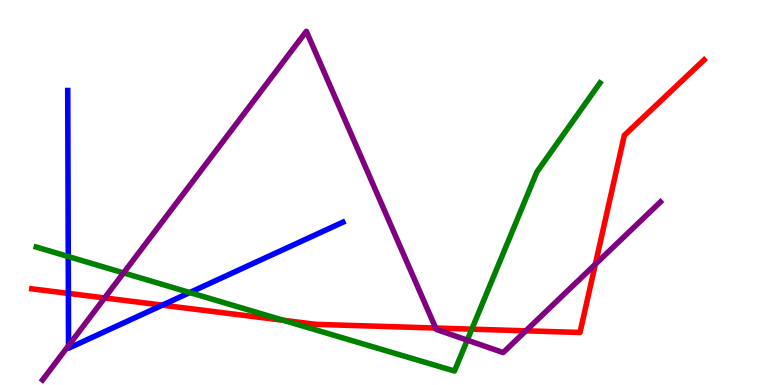[{'lines': ['blue', 'red'], 'intersections': [{'x': 0.882, 'y': 2.38}, {'x': 2.09, 'y': 2.07}]}, {'lines': ['green', 'red'], 'intersections': [{'x': 3.66, 'y': 1.68}, {'x': 6.09, 'y': 1.45}]}, {'lines': ['purple', 'red'], 'intersections': [{'x': 1.35, 'y': 2.26}, {'x': 5.62, 'y': 1.48}, {'x': 6.79, 'y': 1.41}, {'x': 7.68, 'y': 3.14}]}, {'lines': ['blue', 'green'], 'intersections': [{'x': 0.881, 'y': 3.34}, {'x': 2.45, 'y': 2.4}]}, {'lines': ['blue', 'purple'], 'intersections': [{'x': 0.884, 'y': 1.02}]}, {'lines': ['green', 'purple'], 'intersections': [{'x': 1.59, 'y': 2.91}, {'x': 6.03, 'y': 1.17}]}]